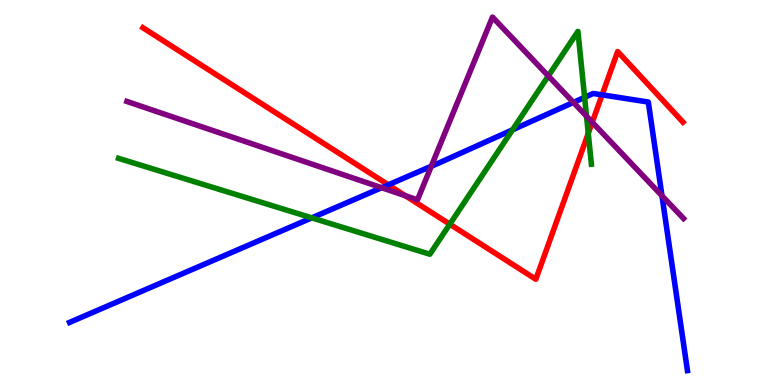[{'lines': ['blue', 'red'], 'intersections': [{'x': 5.01, 'y': 5.2}, {'x': 7.77, 'y': 7.54}]}, {'lines': ['green', 'red'], 'intersections': [{'x': 5.8, 'y': 4.18}, {'x': 7.59, 'y': 6.54}]}, {'lines': ['purple', 'red'], 'intersections': [{'x': 5.23, 'y': 4.92}, {'x': 7.64, 'y': 6.82}]}, {'lines': ['blue', 'green'], 'intersections': [{'x': 4.02, 'y': 4.34}, {'x': 6.61, 'y': 6.63}, {'x': 7.54, 'y': 7.47}]}, {'lines': ['blue', 'purple'], 'intersections': [{'x': 4.92, 'y': 5.12}, {'x': 5.56, 'y': 5.68}, {'x': 7.4, 'y': 7.34}, {'x': 8.54, 'y': 4.92}]}, {'lines': ['green', 'purple'], 'intersections': [{'x': 7.08, 'y': 8.03}, {'x': 7.57, 'y': 6.98}]}]